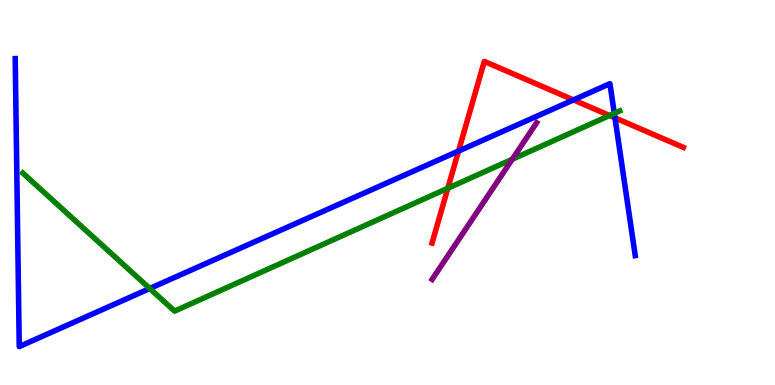[{'lines': ['blue', 'red'], 'intersections': [{'x': 5.92, 'y': 6.08}, {'x': 7.4, 'y': 7.4}, {'x': 7.94, 'y': 6.94}]}, {'lines': ['green', 'red'], 'intersections': [{'x': 5.78, 'y': 5.11}, {'x': 7.87, 'y': 7.0}]}, {'lines': ['purple', 'red'], 'intersections': []}, {'lines': ['blue', 'green'], 'intersections': [{'x': 1.93, 'y': 2.51}, {'x': 7.93, 'y': 7.06}]}, {'lines': ['blue', 'purple'], 'intersections': []}, {'lines': ['green', 'purple'], 'intersections': [{'x': 6.61, 'y': 5.86}]}]